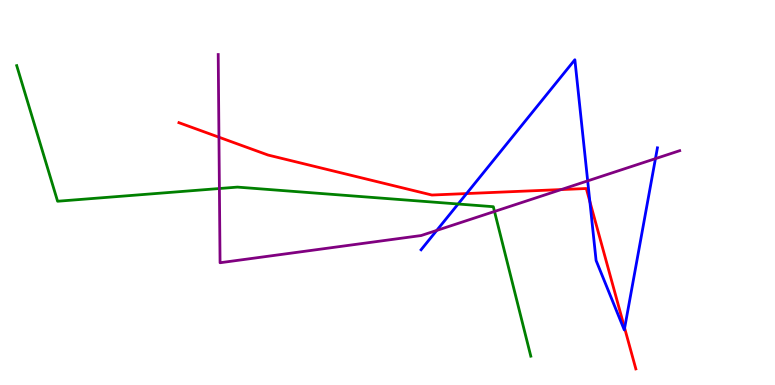[{'lines': ['blue', 'red'], 'intersections': [{'x': 6.02, 'y': 4.97}, {'x': 7.61, 'y': 4.77}, {'x': 8.06, 'y': 1.48}]}, {'lines': ['green', 'red'], 'intersections': []}, {'lines': ['purple', 'red'], 'intersections': [{'x': 2.83, 'y': 6.44}, {'x': 7.24, 'y': 5.08}]}, {'lines': ['blue', 'green'], 'intersections': [{'x': 5.91, 'y': 4.7}]}, {'lines': ['blue', 'purple'], 'intersections': [{'x': 5.64, 'y': 4.02}, {'x': 7.58, 'y': 5.3}, {'x': 8.46, 'y': 5.88}]}, {'lines': ['green', 'purple'], 'intersections': [{'x': 2.83, 'y': 5.1}, {'x': 6.38, 'y': 4.51}]}]